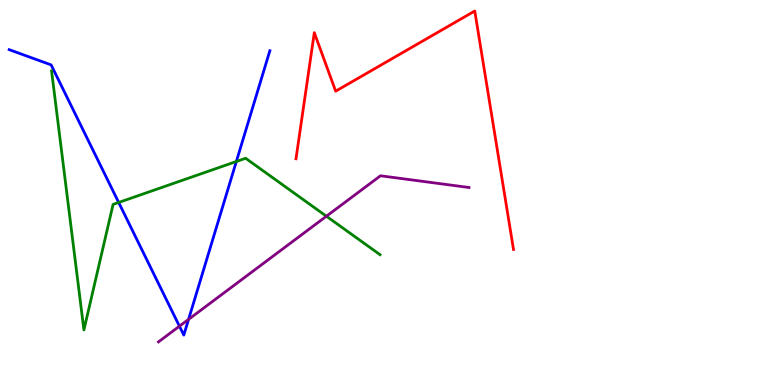[{'lines': ['blue', 'red'], 'intersections': []}, {'lines': ['green', 'red'], 'intersections': []}, {'lines': ['purple', 'red'], 'intersections': []}, {'lines': ['blue', 'green'], 'intersections': [{'x': 1.53, 'y': 4.74}, {'x': 3.05, 'y': 5.8}]}, {'lines': ['blue', 'purple'], 'intersections': [{'x': 2.32, 'y': 1.53}, {'x': 2.43, 'y': 1.7}]}, {'lines': ['green', 'purple'], 'intersections': [{'x': 4.21, 'y': 4.38}]}]